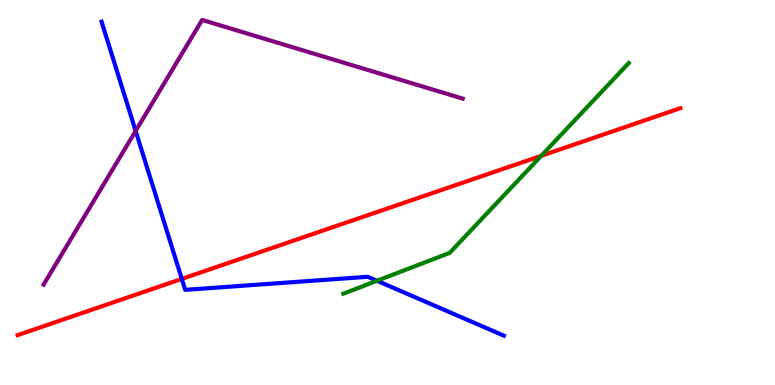[{'lines': ['blue', 'red'], 'intersections': [{'x': 2.35, 'y': 2.76}]}, {'lines': ['green', 'red'], 'intersections': [{'x': 6.98, 'y': 5.95}]}, {'lines': ['purple', 'red'], 'intersections': []}, {'lines': ['blue', 'green'], 'intersections': [{'x': 4.86, 'y': 2.71}]}, {'lines': ['blue', 'purple'], 'intersections': [{'x': 1.75, 'y': 6.6}]}, {'lines': ['green', 'purple'], 'intersections': []}]